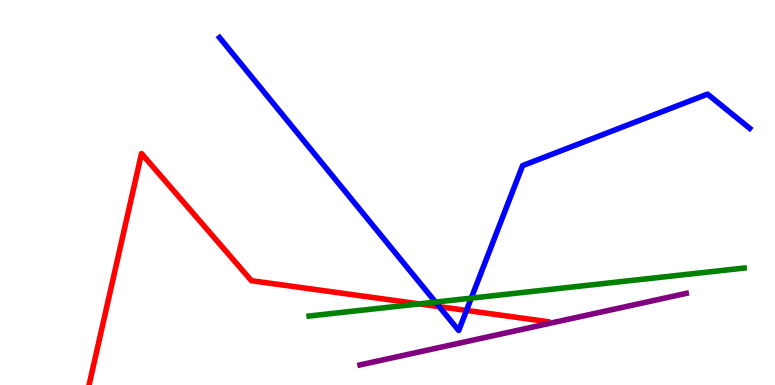[{'lines': ['blue', 'red'], 'intersections': [{'x': 5.67, 'y': 2.03}, {'x': 6.02, 'y': 1.94}]}, {'lines': ['green', 'red'], 'intersections': [{'x': 5.41, 'y': 2.11}]}, {'lines': ['purple', 'red'], 'intersections': []}, {'lines': ['blue', 'green'], 'intersections': [{'x': 5.62, 'y': 2.15}, {'x': 6.08, 'y': 2.26}]}, {'lines': ['blue', 'purple'], 'intersections': []}, {'lines': ['green', 'purple'], 'intersections': []}]